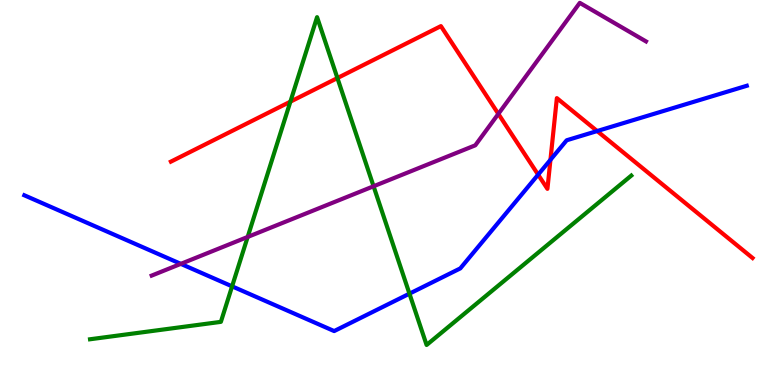[{'lines': ['blue', 'red'], 'intersections': [{'x': 6.94, 'y': 5.46}, {'x': 7.1, 'y': 5.85}, {'x': 7.71, 'y': 6.6}]}, {'lines': ['green', 'red'], 'intersections': [{'x': 3.75, 'y': 7.36}, {'x': 4.35, 'y': 7.97}]}, {'lines': ['purple', 'red'], 'intersections': [{'x': 6.43, 'y': 7.04}]}, {'lines': ['blue', 'green'], 'intersections': [{'x': 2.99, 'y': 2.56}, {'x': 5.28, 'y': 2.37}]}, {'lines': ['blue', 'purple'], 'intersections': [{'x': 2.33, 'y': 3.15}]}, {'lines': ['green', 'purple'], 'intersections': [{'x': 3.2, 'y': 3.85}, {'x': 4.82, 'y': 5.16}]}]